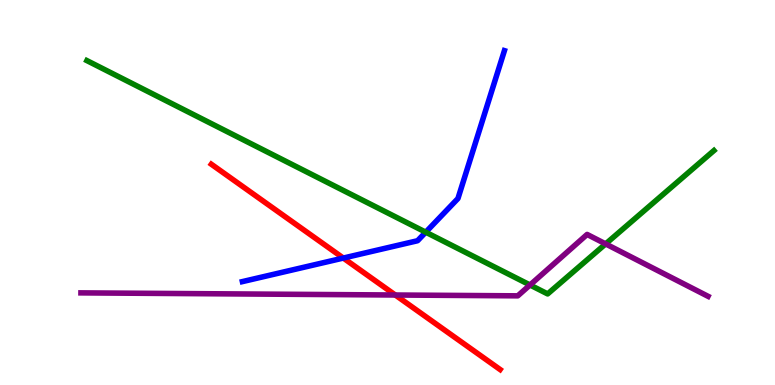[{'lines': ['blue', 'red'], 'intersections': [{'x': 4.43, 'y': 3.3}]}, {'lines': ['green', 'red'], 'intersections': []}, {'lines': ['purple', 'red'], 'intersections': [{'x': 5.1, 'y': 2.34}]}, {'lines': ['blue', 'green'], 'intersections': [{'x': 5.49, 'y': 3.97}]}, {'lines': ['blue', 'purple'], 'intersections': []}, {'lines': ['green', 'purple'], 'intersections': [{'x': 6.84, 'y': 2.6}, {'x': 7.81, 'y': 3.66}]}]